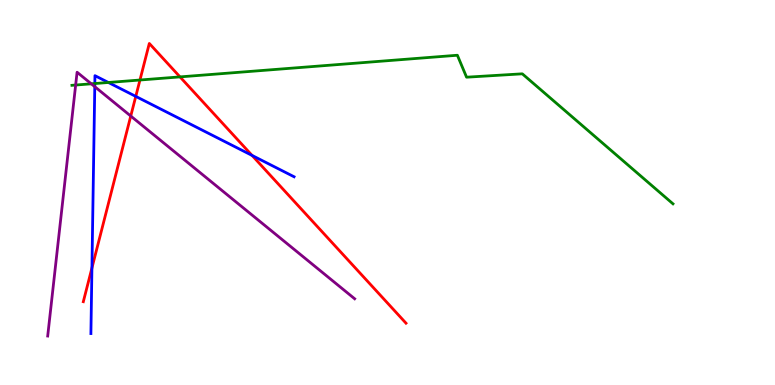[{'lines': ['blue', 'red'], 'intersections': [{'x': 1.19, 'y': 3.04}, {'x': 1.75, 'y': 7.5}, {'x': 3.25, 'y': 5.96}]}, {'lines': ['green', 'red'], 'intersections': [{'x': 1.81, 'y': 7.92}, {'x': 2.32, 'y': 8.0}]}, {'lines': ['purple', 'red'], 'intersections': [{'x': 1.69, 'y': 6.99}]}, {'lines': ['blue', 'green'], 'intersections': [{'x': 1.22, 'y': 7.83}, {'x': 1.4, 'y': 7.86}]}, {'lines': ['blue', 'purple'], 'intersections': [{'x': 1.22, 'y': 7.75}]}, {'lines': ['green', 'purple'], 'intersections': [{'x': 0.976, 'y': 7.79}, {'x': 1.18, 'y': 7.82}]}]